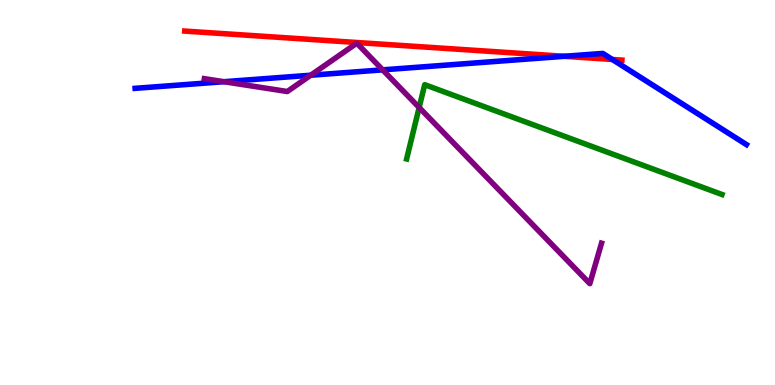[{'lines': ['blue', 'red'], 'intersections': [{'x': 7.28, 'y': 8.54}, {'x': 7.9, 'y': 8.46}]}, {'lines': ['green', 'red'], 'intersections': []}, {'lines': ['purple', 'red'], 'intersections': []}, {'lines': ['blue', 'green'], 'intersections': []}, {'lines': ['blue', 'purple'], 'intersections': [{'x': 2.89, 'y': 7.88}, {'x': 4.01, 'y': 8.05}, {'x': 4.94, 'y': 8.19}]}, {'lines': ['green', 'purple'], 'intersections': [{'x': 5.41, 'y': 7.21}]}]